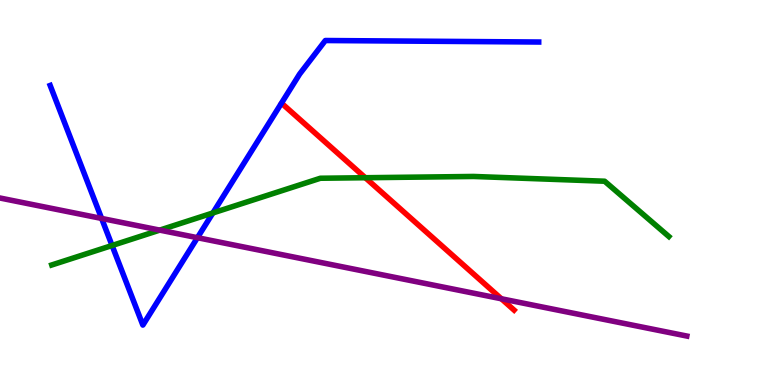[{'lines': ['blue', 'red'], 'intersections': []}, {'lines': ['green', 'red'], 'intersections': [{'x': 4.71, 'y': 5.38}]}, {'lines': ['purple', 'red'], 'intersections': [{'x': 6.47, 'y': 2.24}]}, {'lines': ['blue', 'green'], 'intersections': [{'x': 1.45, 'y': 3.62}, {'x': 2.75, 'y': 4.47}]}, {'lines': ['blue', 'purple'], 'intersections': [{'x': 1.31, 'y': 4.33}, {'x': 2.55, 'y': 3.83}]}, {'lines': ['green', 'purple'], 'intersections': [{'x': 2.06, 'y': 4.02}]}]